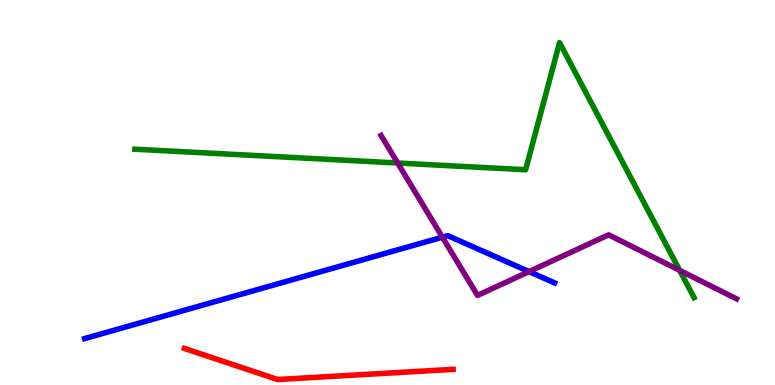[{'lines': ['blue', 'red'], 'intersections': []}, {'lines': ['green', 'red'], 'intersections': []}, {'lines': ['purple', 'red'], 'intersections': []}, {'lines': ['blue', 'green'], 'intersections': []}, {'lines': ['blue', 'purple'], 'intersections': [{'x': 5.71, 'y': 3.84}, {'x': 6.83, 'y': 2.95}]}, {'lines': ['green', 'purple'], 'intersections': [{'x': 5.13, 'y': 5.77}, {'x': 8.77, 'y': 2.98}]}]